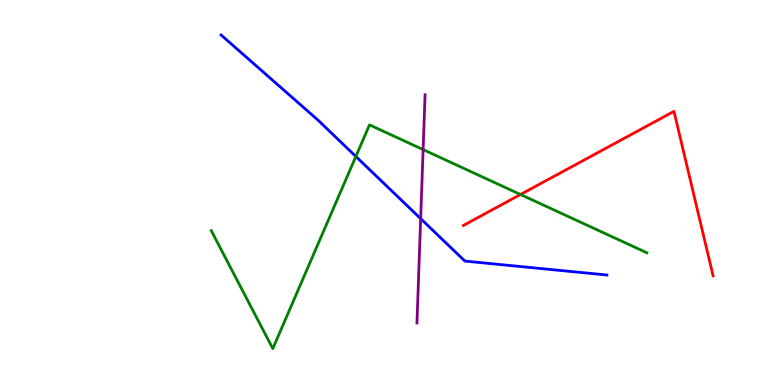[{'lines': ['blue', 'red'], 'intersections': []}, {'lines': ['green', 'red'], 'intersections': [{'x': 6.72, 'y': 4.95}]}, {'lines': ['purple', 'red'], 'intersections': []}, {'lines': ['blue', 'green'], 'intersections': [{'x': 4.59, 'y': 5.94}]}, {'lines': ['blue', 'purple'], 'intersections': [{'x': 5.43, 'y': 4.32}]}, {'lines': ['green', 'purple'], 'intersections': [{'x': 5.46, 'y': 6.11}]}]